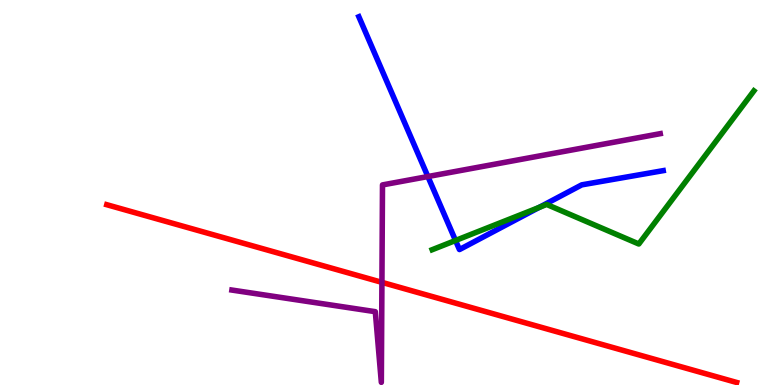[{'lines': ['blue', 'red'], 'intersections': []}, {'lines': ['green', 'red'], 'intersections': []}, {'lines': ['purple', 'red'], 'intersections': [{'x': 4.93, 'y': 2.67}]}, {'lines': ['blue', 'green'], 'intersections': [{'x': 5.88, 'y': 3.75}, {'x': 6.96, 'y': 4.61}]}, {'lines': ['blue', 'purple'], 'intersections': [{'x': 5.52, 'y': 5.41}]}, {'lines': ['green', 'purple'], 'intersections': []}]